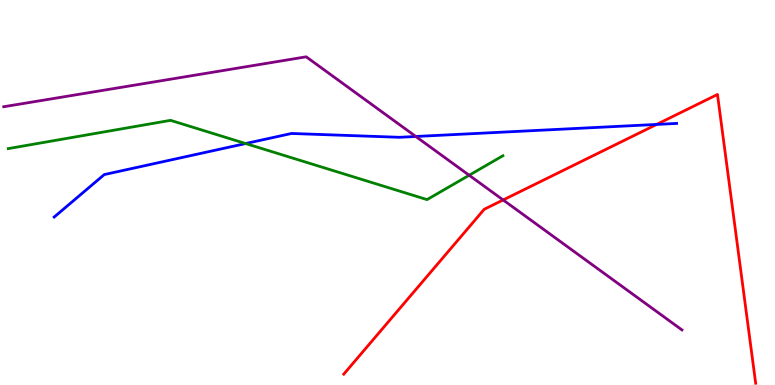[{'lines': ['blue', 'red'], 'intersections': [{'x': 8.47, 'y': 6.77}]}, {'lines': ['green', 'red'], 'intersections': []}, {'lines': ['purple', 'red'], 'intersections': [{'x': 6.49, 'y': 4.81}]}, {'lines': ['blue', 'green'], 'intersections': [{'x': 3.17, 'y': 6.27}]}, {'lines': ['blue', 'purple'], 'intersections': [{'x': 5.37, 'y': 6.45}]}, {'lines': ['green', 'purple'], 'intersections': [{'x': 6.05, 'y': 5.45}]}]